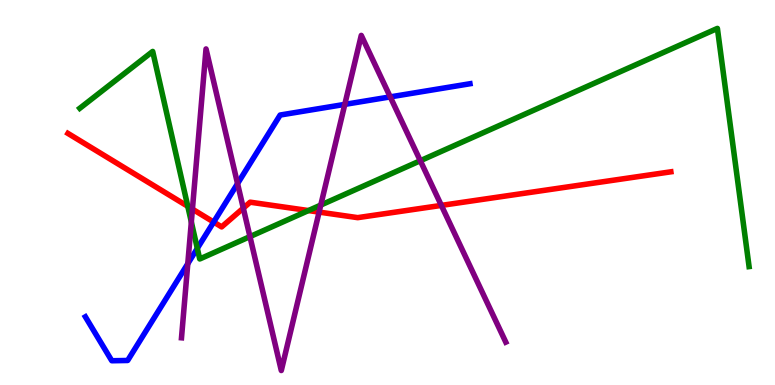[{'lines': ['blue', 'red'], 'intersections': [{'x': 2.76, 'y': 4.23}]}, {'lines': ['green', 'red'], 'intersections': [{'x': 2.42, 'y': 4.64}, {'x': 3.98, 'y': 4.53}]}, {'lines': ['purple', 'red'], 'intersections': [{'x': 2.48, 'y': 4.57}, {'x': 3.14, 'y': 4.59}, {'x': 4.12, 'y': 4.49}, {'x': 5.69, 'y': 4.66}]}, {'lines': ['blue', 'green'], 'intersections': [{'x': 2.55, 'y': 3.55}]}, {'lines': ['blue', 'purple'], 'intersections': [{'x': 2.42, 'y': 3.15}, {'x': 3.07, 'y': 5.23}, {'x': 4.45, 'y': 7.29}, {'x': 5.04, 'y': 7.48}]}, {'lines': ['green', 'purple'], 'intersections': [{'x': 2.47, 'y': 4.23}, {'x': 3.23, 'y': 3.85}, {'x': 4.14, 'y': 4.67}, {'x': 5.42, 'y': 5.83}]}]